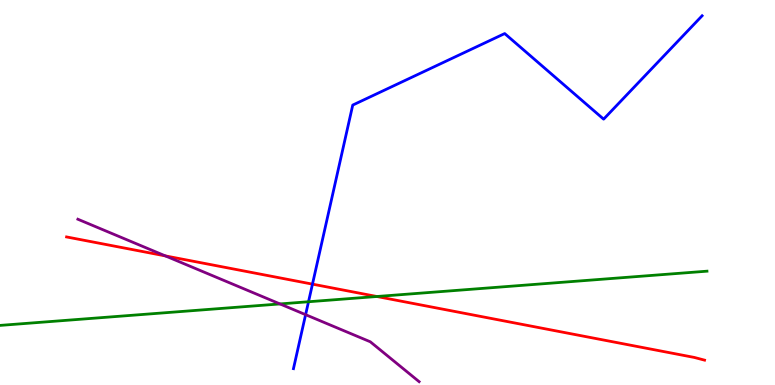[{'lines': ['blue', 'red'], 'intersections': [{'x': 4.03, 'y': 2.62}]}, {'lines': ['green', 'red'], 'intersections': [{'x': 4.86, 'y': 2.3}]}, {'lines': ['purple', 'red'], 'intersections': [{'x': 2.13, 'y': 3.35}]}, {'lines': ['blue', 'green'], 'intersections': [{'x': 3.98, 'y': 2.16}]}, {'lines': ['blue', 'purple'], 'intersections': [{'x': 3.94, 'y': 1.83}]}, {'lines': ['green', 'purple'], 'intersections': [{'x': 3.61, 'y': 2.11}]}]